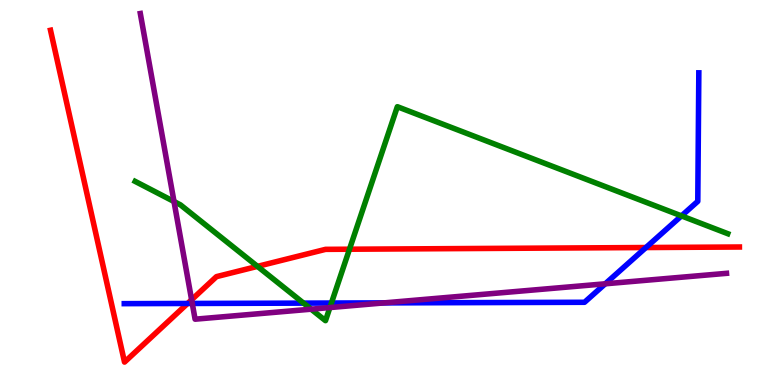[{'lines': ['blue', 'red'], 'intersections': [{'x': 2.42, 'y': 2.12}, {'x': 8.33, 'y': 3.57}]}, {'lines': ['green', 'red'], 'intersections': [{'x': 3.32, 'y': 3.08}, {'x': 4.51, 'y': 3.53}]}, {'lines': ['purple', 'red'], 'intersections': [{'x': 2.47, 'y': 2.21}]}, {'lines': ['blue', 'green'], 'intersections': [{'x': 3.92, 'y': 2.13}, {'x': 4.28, 'y': 2.13}, {'x': 8.79, 'y': 4.39}]}, {'lines': ['blue', 'purple'], 'intersections': [{'x': 2.48, 'y': 2.12}, {'x': 4.96, 'y': 2.13}, {'x': 7.81, 'y': 2.63}]}, {'lines': ['green', 'purple'], 'intersections': [{'x': 2.25, 'y': 4.77}, {'x': 4.01, 'y': 1.97}, {'x': 4.26, 'y': 2.01}]}]